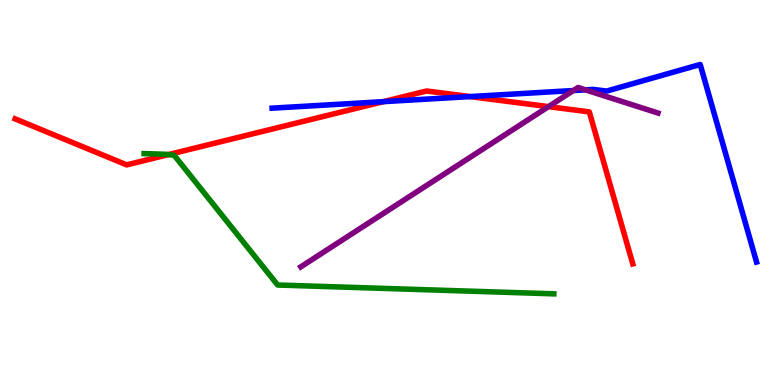[{'lines': ['blue', 'red'], 'intersections': [{'x': 4.95, 'y': 7.36}, {'x': 6.07, 'y': 7.49}]}, {'lines': ['green', 'red'], 'intersections': [{'x': 2.17, 'y': 5.98}]}, {'lines': ['purple', 'red'], 'intersections': [{'x': 7.08, 'y': 7.23}]}, {'lines': ['blue', 'green'], 'intersections': []}, {'lines': ['blue', 'purple'], 'intersections': [{'x': 7.4, 'y': 7.65}, {'x': 7.55, 'y': 7.67}]}, {'lines': ['green', 'purple'], 'intersections': []}]